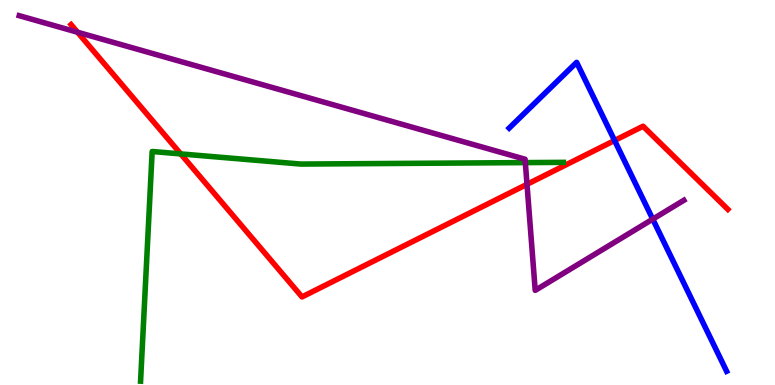[{'lines': ['blue', 'red'], 'intersections': [{'x': 7.93, 'y': 6.35}]}, {'lines': ['green', 'red'], 'intersections': [{'x': 2.33, 'y': 6.0}]}, {'lines': ['purple', 'red'], 'intersections': [{'x': 1.0, 'y': 9.16}, {'x': 6.8, 'y': 5.21}]}, {'lines': ['blue', 'green'], 'intersections': []}, {'lines': ['blue', 'purple'], 'intersections': [{'x': 8.42, 'y': 4.31}]}, {'lines': ['green', 'purple'], 'intersections': [{'x': 6.78, 'y': 5.78}]}]